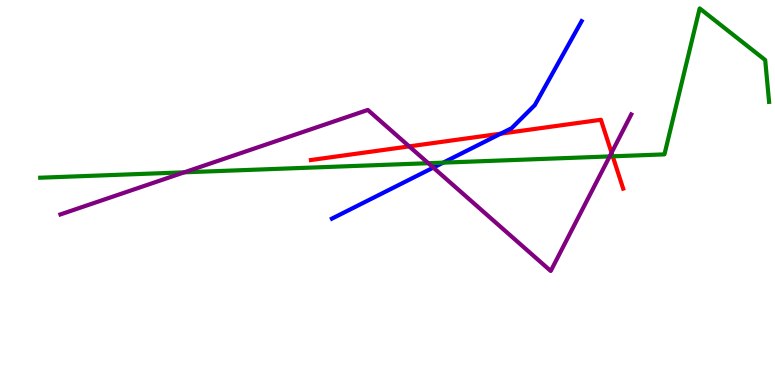[{'lines': ['blue', 'red'], 'intersections': [{'x': 6.46, 'y': 6.53}]}, {'lines': ['green', 'red'], 'intersections': [{'x': 7.91, 'y': 5.94}]}, {'lines': ['purple', 'red'], 'intersections': [{'x': 5.28, 'y': 6.2}, {'x': 7.89, 'y': 6.03}]}, {'lines': ['blue', 'green'], 'intersections': [{'x': 5.72, 'y': 5.78}]}, {'lines': ['blue', 'purple'], 'intersections': [{'x': 5.59, 'y': 5.65}]}, {'lines': ['green', 'purple'], 'intersections': [{'x': 2.38, 'y': 5.52}, {'x': 5.53, 'y': 5.76}, {'x': 7.87, 'y': 5.94}]}]